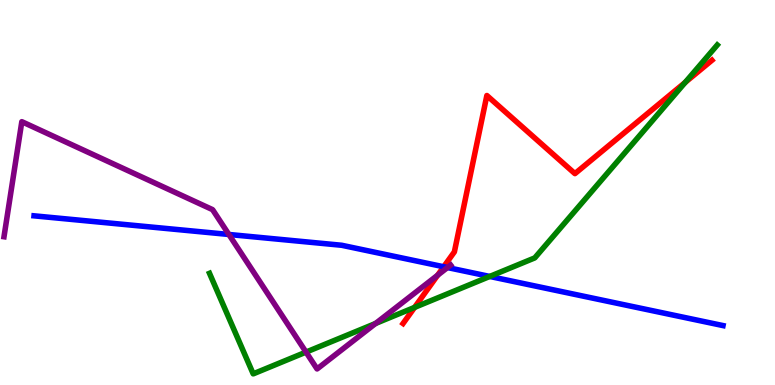[{'lines': ['blue', 'red'], 'intersections': [{'x': 5.73, 'y': 3.07}]}, {'lines': ['green', 'red'], 'intersections': [{'x': 5.35, 'y': 2.02}, {'x': 8.84, 'y': 7.86}]}, {'lines': ['purple', 'red'], 'intersections': [{'x': 5.65, 'y': 2.85}]}, {'lines': ['blue', 'green'], 'intersections': [{'x': 6.32, 'y': 2.82}]}, {'lines': ['blue', 'purple'], 'intersections': [{'x': 2.95, 'y': 3.91}, {'x': 5.77, 'y': 3.05}]}, {'lines': ['green', 'purple'], 'intersections': [{'x': 3.95, 'y': 0.854}, {'x': 4.85, 'y': 1.6}]}]